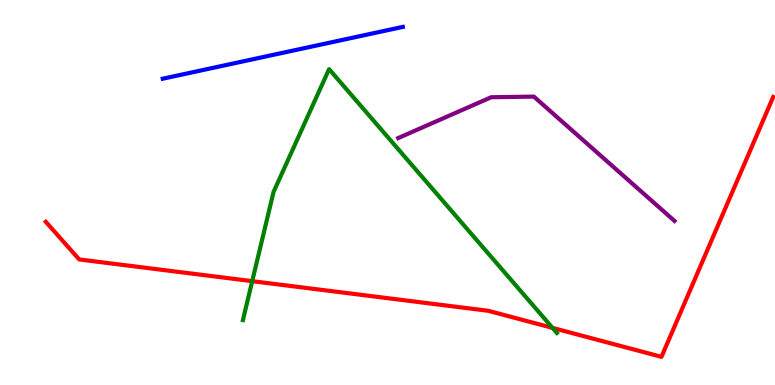[{'lines': ['blue', 'red'], 'intersections': []}, {'lines': ['green', 'red'], 'intersections': [{'x': 3.25, 'y': 2.7}, {'x': 7.13, 'y': 1.48}]}, {'lines': ['purple', 'red'], 'intersections': []}, {'lines': ['blue', 'green'], 'intersections': []}, {'lines': ['blue', 'purple'], 'intersections': []}, {'lines': ['green', 'purple'], 'intersections': []}]